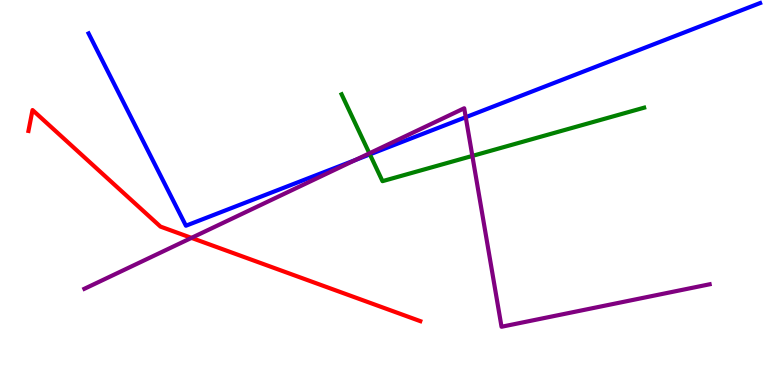[{'lines': ['blue', 'red'], 'intersections': []}, {'lines': ['green', 'red'], 'intersections': []}, {'lines': ['purple', 'red'], 'intersections': [{'x': 2.47, 'y': 3.82}]}, {'lines': ['blue', 'green'], 'intersections': [{'x': 4.77, 'y': 5.99}]}, {'lines': ['blue', 'purple'], 'intersections': [{'x': 4.58, 'y': 5.84}, {'x': 6.01, 'y': 6.96}]}, {'lines': ['green', 'purple'], 'intersections': [{'x': 4.77, 'y': 6.02}, {'x': 6.09, 'y': 5.95}]}]